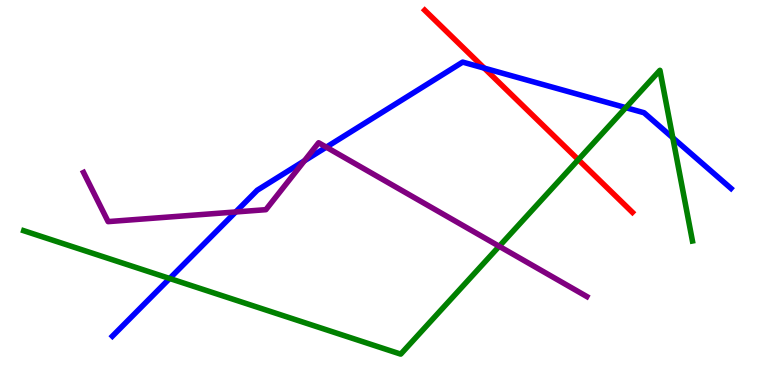[{'lines': ['blue', 'red'], 'intersections': [{'x': 6.25, 'y': 8.23}]}, {'lines': ['green', 'red'], 'intersections': [{'x': 7.46, 'y': 5.85}]}, {'lines': ['purple', 'red'], 'intersections': []}, {'lines': ['blue', 'green'], 'intersections': [{'x': 2.19, 'y': 2.77}, {'x': 8.08, 'y': 7.2}, {'x': 8.68, 'y': 6.42}]}, {'lines': ['blue', 'purple'], 'intersections': [{'x': 3.04, 'y': 4.49}, {'x': 3.93, 'y': 5.82}, {'x': 4.21, 'y': 6.18}]}, {'lines': ['green', 'purple'], 'intersections': [{'x': 6.44, 'y': 3.6}]}]